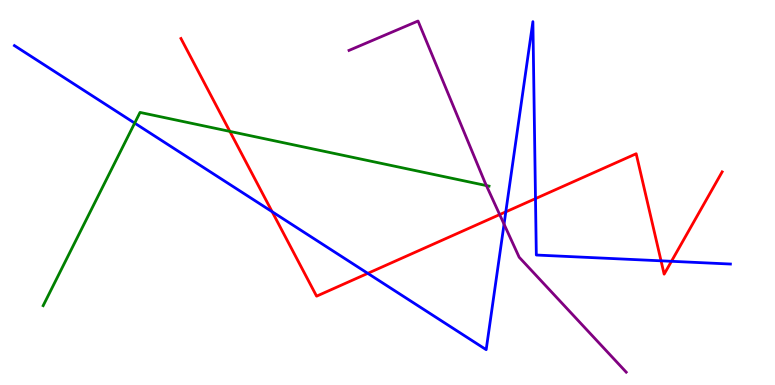[{'lines': ['blue', 'red'], 'intersections': [{'x': 3.51, 'y': 4.5}, {'x': 4.75, 'y': 2.9}, {'x': 6.53, 'y': 4.5}, {'x': 6.91, 'y': 4.84}, {'x': 8.53, 'y': 3.23}, {'x': 8.66, 'y': 3.21}]}, {'lines': ['green', 'red'], 'intersections': [{'x': 2.97, 'y': 6.59}]}, {'lines': ['purple', 'red'], 'intersections': [{'x': 6.45, 'y': 4.43}]}, {'lines': ['blue', 'green'], 'intersections': [{'x': 1.74, 'y': 6.8}]}, {'lines': ['blue', 'purple'], 'intersections': [{'x': 6.5, 'y': 4.18}]}, {'lines': ['green', 'purple'], 'intersections': [{'x': 6.28, 'y': 5.18}]}]